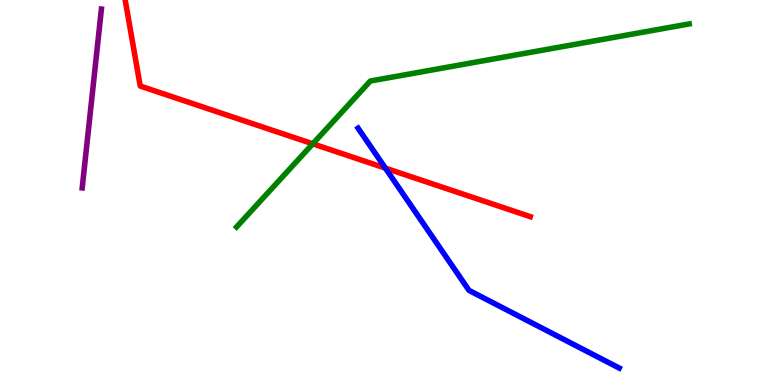[{'lines': ['blue', 'red'], 'intersections': [{'x': 4.97, 'y': 5.63}]}, {'lines': ['green', 'red'], 'intersections': [{'x': 4.04, 'y': 6.26}]}, {'lines': ['purple', 'red'], 'intersections': []}, {'lines': ['blue', 'green'], 'intersections': []}, {'lines': ['blue', 'purple'], 'intersections': []}, {'lines': ['green', 'purple'], 'intersections': []}]